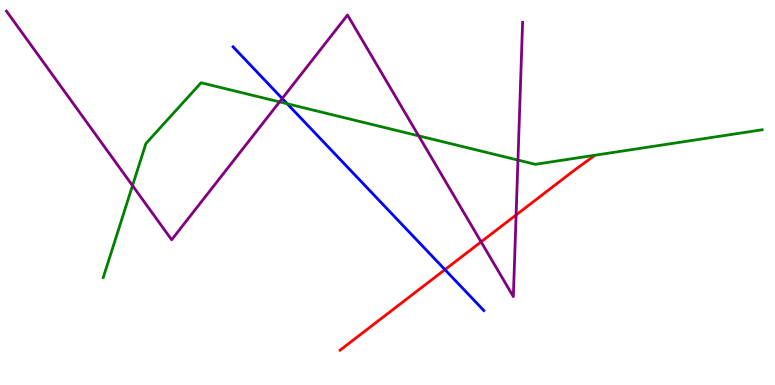[{'lines': ['blue', 'red'], 'intersections': [{'x': 5.74, 'y': 3.0}]}, {'lines': ['green', 'red'], 'intersections': []}, {'lines': ['purple', 'red'], 'intersections': [{'x': 6.21, 'y': 3.72}, {'x': 6.66, 'y': 4.42}]}, {'lines': ['blue', 'green'], 'intersections': [{'x': 3.71, 'y': 7.3}]}, {'lines': ['blue', 'purple'], 'intersections': [{'x': 3.64, 'y': 7.44}]}, {'lines': ['green', 'purple'], 'intersections': [{'x': 1.71, 'y': 5.18}, {'x': 3.61, 'y': 7.35}, {'x': 5.4, 'y': 6.47}, {'x': 6.68, 'y': 5.84}]}]